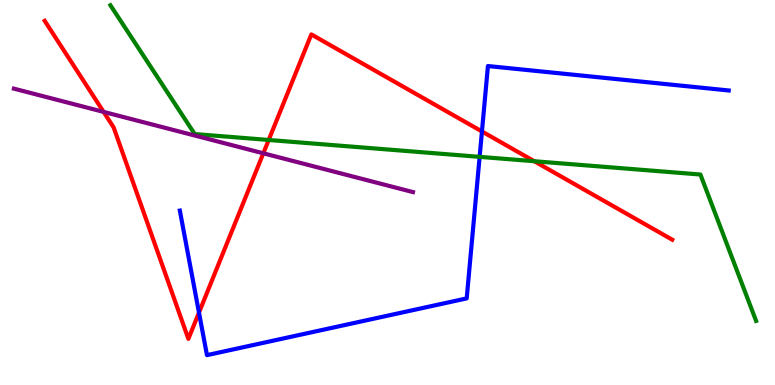[{'lines': ['blue', 'red'], 'intersections': [{'x': 2.57, 'y': 1.88}, {'x': 6.22, 'y': 6.59}]}, {'lines': ['green', 'red'], 'intersections': [{'x': 3.47, 'y': 6.36}, {'x': 6.89, 'y': 5.81}]}, {'lines': ['purple', 'red'], 'intersections': [{'x': 1.34, 'y': 7.09}, {'x': 3.4, 'y': 6.02}]}, {'lines': ['blue', 'green'], 'intersections': [{'x': 6.19, 'y': 5.93}]}, {'lines': ['blue', 'purple'], 'intersections': []}, {'lines': ['green', 'purple'], 'intersections': []}]